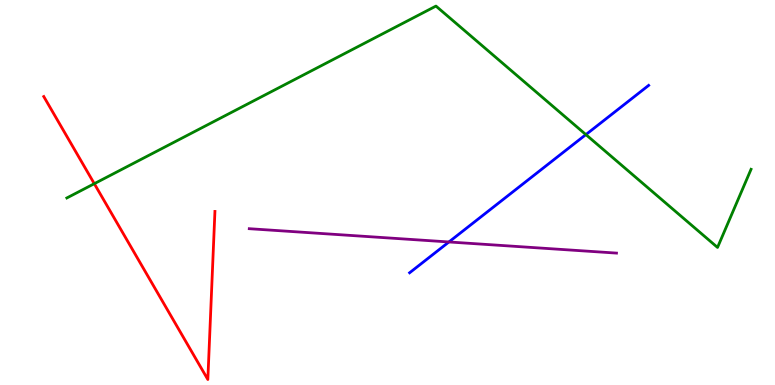[{'lines': ['blue', 'red'], 'intersections': []}, {'lines': ['green', 'red'], 'intersections': [{'x': 1.22, 'y': 5.23}]}, {'lines': ['purple', 'red'], 'intersections': []}, {'lines': ['blue', 'green'], 'intersections': [{'x': 7.56, 'y': 6.5}]}, {'lines': ['blue', 'purple'], 'intersections': [{'x': 5.79, 'y': 3.72}]}, {'lines': ['green', 'purple'], 'intersections': []}]